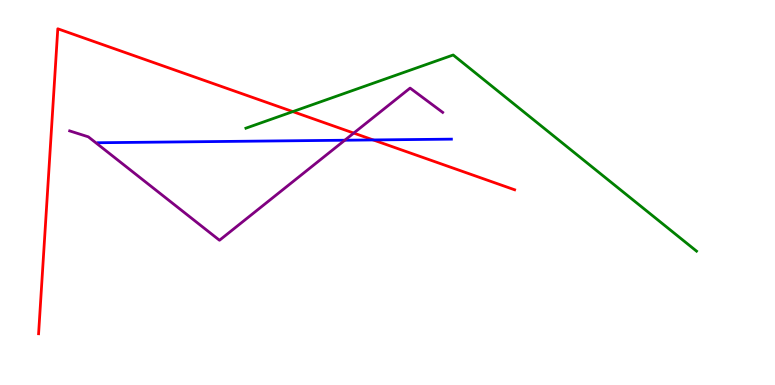[{'lines': ['blue', 'red'], 'intersections': [{'x': 4.82, 'y': 6.37}]}, {'lines': ['green', 'red'], 'intersections': [{'x': 3.78, 'y': 7.1}]}, {'lines': ['purple', 'red'], 'intersections': [{'x': 4.56, 'y': 6.54}]}, {'lines': ['blue', 'green'], 'intersections': []}, {'lines': ['blue', 'purple'], 'intersections': [{'x': 4.45, 'y': 6.36}]}, {'lines': ['green', 'purple'], 'intersections': []}]